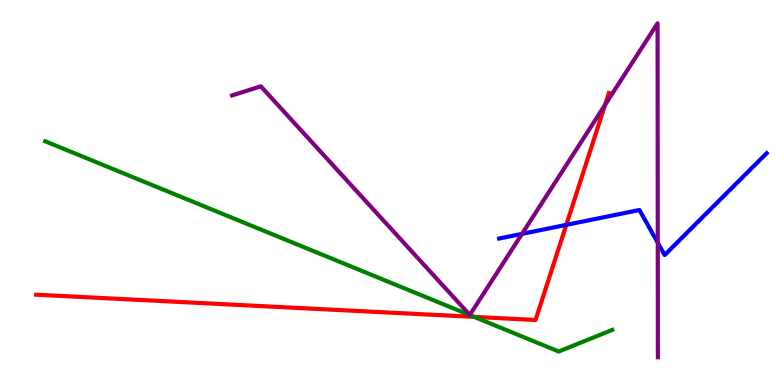[{'lines': ['blue', 'red'], 'intersections': [{'x': 7.31, 'y': 4.16}]}, {'lines': ['green', 'red'], 'intersections': [{'x': 6.12, 'y': 1.77}]}, {'lines': ['purple', 'red'], 'intersections': [{'x': 7.81, 'y': 7.28}]}, {'lines': ['blue', 'green'], 'intersections': []}, {'lines': ['blue', 'purple'], 'intersections': [{'x': 6.74, 'y': 3.93}, {'x': 8.49, 'y': 3.7}]}, {'lines': ['green', 'purple'], 'intersections': []}]